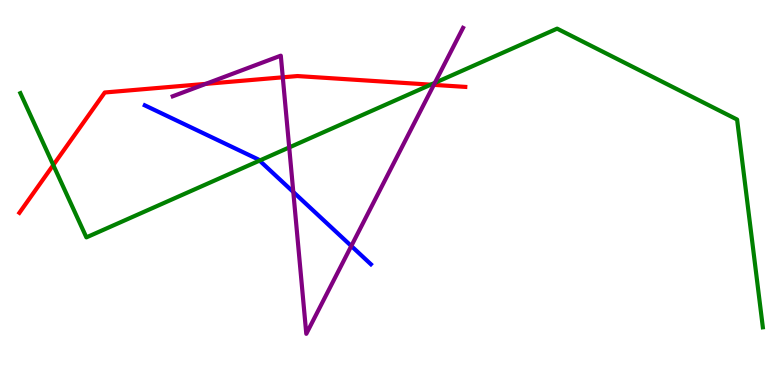[{'lines': ['blue', 'red'], 'intersections': []}, {'lines': ['green', 'red'], 'intersections': [{'x': 0.687, 'y': 5.71}, {'x': 5.56, 'y': 7.8}]}, {'lines': ['purple', 'red'], 'intersections': [{'x': 2.65, 'y': 7.82}, {'x': 3.65, 'y': 7.99}, {'x': 5.6, 'y': 7.8}]}, {'lines': ['blue', 'green'], 'intersections': [{'x': 3.35, 'y': 5.83}]}, {'lines': ['blue', 'purple'], 'intersections': [{'x': 3.78, 'y': 5.01}, {'x': 4.53, 'y': 3.61}]}, {'lines': ['green', 'purple'], 'intersections': [{'x': 3.73, 'y': 6.17}, {'x': 5.61, 'y': 7.85}]}]